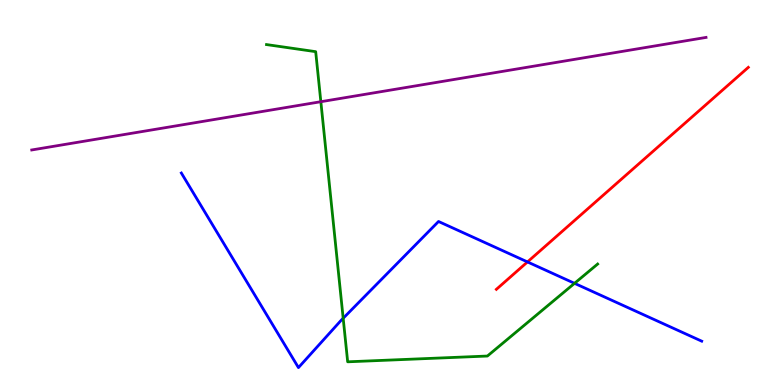[{'lines': ['blue', 'red'], 'intersections': [{'x': 6.81, 'y': 3.2}]}, {'lines': ['green', 'red'], 'intersections': []}, {'lines': ['purple', 'red'], 'intersections': []}, {'lines': ['blue', 'green'], 'intersections': [{'x': 4.43, 'y': 1.73}, {'x': 7.41, 'y': 2.64}]}, {'lines': ['blue', 'purple'], 'intersections': []}, {'lines': ['green', 'purple'], 'intersections': [{'x': 4.14, 'y': 7.36}]}]